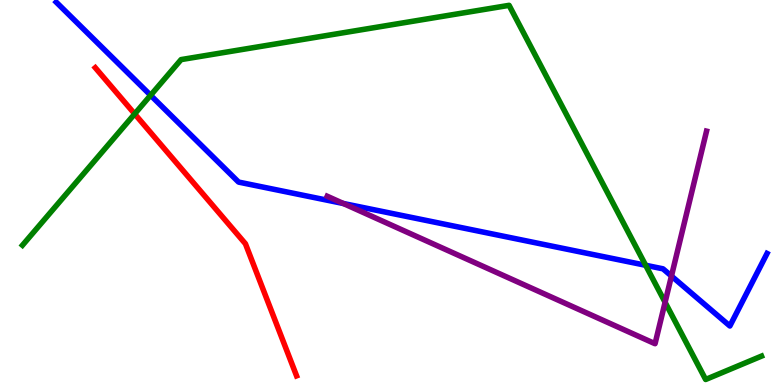[{'lines': ['blue', 'red'], 'intersections': []}, {'lines': ['green', 'red'], 'intersections': [{'x': 1.74, 'y': 7.04}]}, {'lines': ['purple', 'red'], 'intersections': []}, {'lines': ['blue', 'green'], 'intersections': [{'x': 1.94, 'y': 7.53}, {'x': 8.33, 'y': 3.11}]}, {'lines': ['blue', 'purple'], 'intersections': [{'x': 4.43, 'y': 4.71}, {'x': 8.66, 'y': 2.83}]}, {'lines': ['green', 'purple'], 'intersections': [{'x': 8.58, 'y': 2.15}]}]